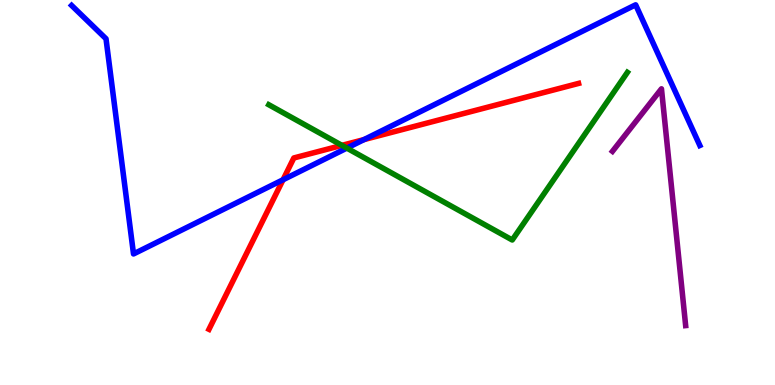[{'lines': ['blue', 'red'], 'intersections': [{'x': 3.65, 'y': 5.33}, {'x': 4.7, 'y': 6.37}]}, {'lines': ['green', 'red'], 'intersections': [{'x': 4.41, 'y': 6.22}]}, {'lines': ['purple', 'red'], 'intersections': []}, {'lines': ['blue', 'green'], 'intersections': [{'x': 4.48, 'y': 6.15}]}, {'lines': ['blue', 'purple'], 'intersections': []}, {'lines': ['green', 'purple'], 'intersections': []}]